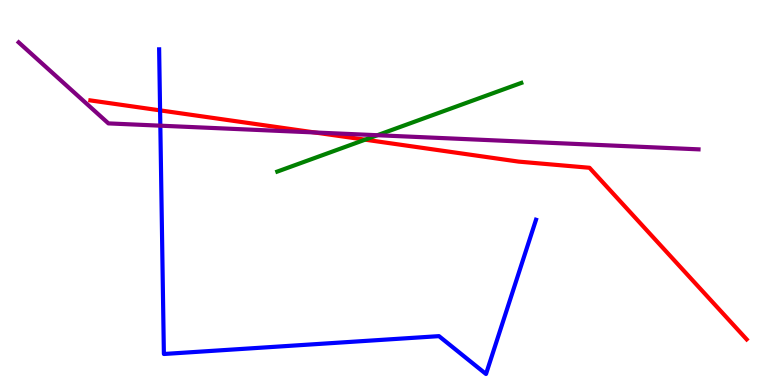[{'lines': ['blue', 'red'], 'intersections': [{'x': 2.07, 'y': 7.13}]}, {'lines': ['green', 'red'], 'intersections': [{'x': 4.71, 'y': 6.37}]}, {'lines': ['purple', 'red'], 'intersections': [{'x': 4.06, 'y': 6.56}]}, {'lines': ['blue', 'green'], 'intersections': []}, {'lines': ['blue', 'purple'], 'intersections': [{'x': 2.07, 'y': 6.74}]}, {'lines': ['green', 'purple'], 'intersections': [{'x': 4.87, 'y': 6.49}]}]